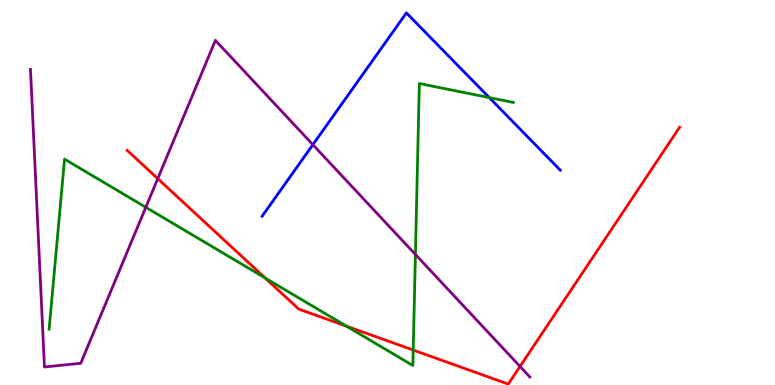[{'lines': ['blue', 'red'], 'intersections': []}, {'lines': ['green', 'red'], 'intersections': [{'x': 3.42, 'y': 2.78}, {'x': 4.47, 'y': 1.53}, {'x': 5.33, 'y': 0.908}]}, {'lines': ['purple', 'red'], 'intersections': [{'x': 2.04, 'y': 5.36}, {'x': 6.71, 'y': 0.482}]}, {'lines': ['blue', 'green'], 'intersections': [{'x': 6.31, 'y': 7.47}]}, {'lines': ['blue', 'purple'], 'intersections': [{'x': 4.04, 'y': 6.24}]}, {'lines': ['green', 'purple'], 'intersections': [{'x': 1.88, 'y': 4.62}, {'x': 5.36, 'y': 3.39}]}]